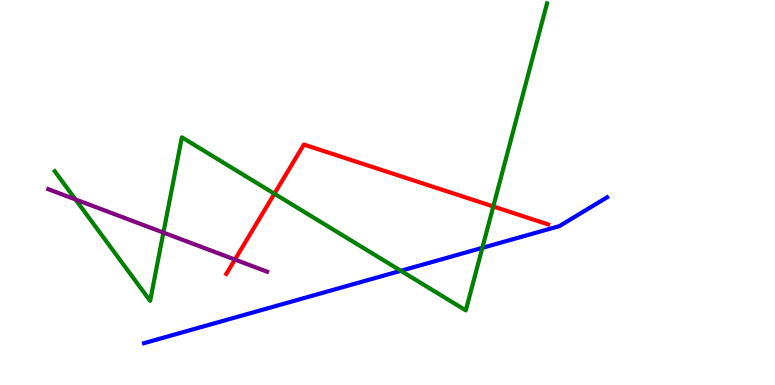[{'lines': ['blue', 'red'], 'intersections': []}, {'lines': ['green', 'red'], 'intersections': [{'x': 3.54, 'y': 4.97}, {'x': 6.37, 'y': 4.64}]}, {'lines': ['purple', 'red'], 'intersections': [{'x': 3.03, 'y': 3.26}]}, {'lines': ['blue', 'green'], 'intersections': [{'x': 5.17, 'y': 2.97}, {'x': 6.22, 'y': 3.56}]}, {'lines': ['blue', 'purple'], 'intersections': []}, {'lines': ['green', 'purple'], 'intersections': [{'x': 0.974, 'y': 4.82}, {'x': 2.11, 'y': 3.96}]}]